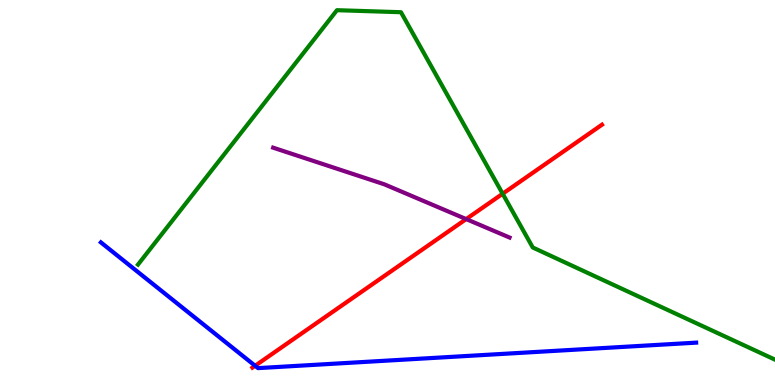[{'lines': ['blue', 'red'], 'intersections': [{'x': 3.29, 'y': 0.5}]}, {'lines': ['green', 'red'], 'intersections': [{'x': 6.49, 'y': 4.97}]}, {'lines': ['purple', 'red'], 'intersections': [{'x': 6.02, 'y': 4.31}]}, {'lines': ['blue', 'green'], 'intersections': []}, {'lines': ['blue', 'purple'], 'intersections': []}, {'lines': ['green', 'purple'], 'intersections': []}]